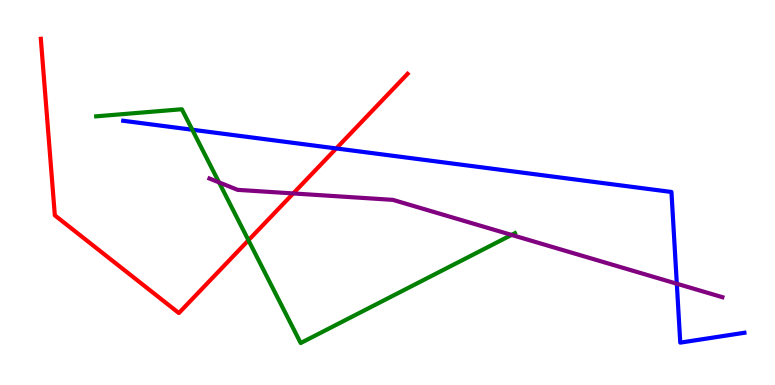[{'lines': ['blue', 'red'], 'intersections': [{'x': 4.34, 'y': 6.14}]}, {'lines': ['green', 'red'], 'intersections': [{'x': 3.21, 'y': 3.76}]}, {'lines': ['purple', 'red'], 'intersections': [{'x': 3.78, 'y': 4.98}]}, {'lines': ['blue', 'green'], 'intersections': [{'x': 2.48, 'y': 6.63}]}, {'lines': ['blue', 'purple'], 'intersections': [{'x': 8.73, 'y': 2.63}]}, {'lines': ['green', 'purple'], 'intersections': [{'x': 2.83, 'y': 5.26}, {'x': 6.6, 'y': 3.9}]}]